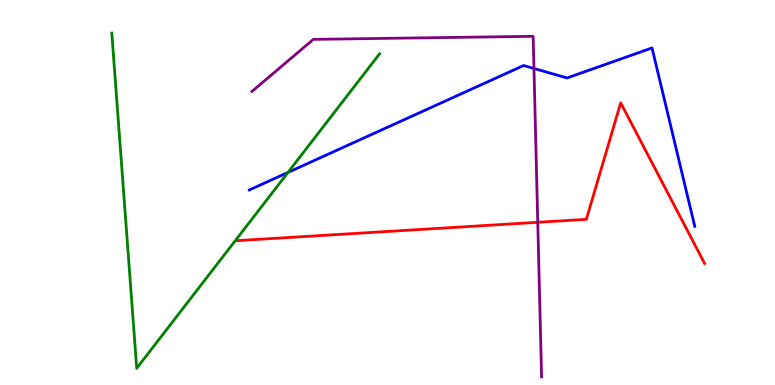[{'lines': ['blue', 'red'], 'intersections': []}, {'lines': ['green', 'red'], 'intersections': []}, {'lines': ['purple', 'red'], 'intersections': [{'x': 6.94, 'y': 4.23}]}, {'lines': ['blue', 'green'], 'intersections': [{'x': 3.72, 'y': 5.52}]}, {'lines': ['blue', 'purple'], 'intersections': [{'x': 6.89, 'y': 8.22}]}, {'lines': ['green', 'purple'], 'intersections': []}]